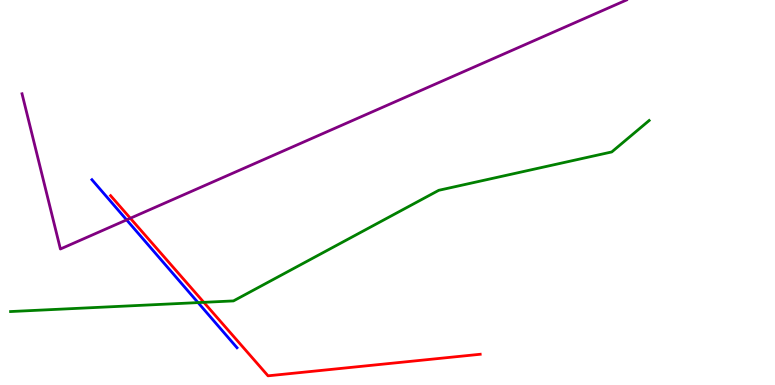[{'lines': ['blue', 'red'], 'intersections': []}, {'lines': ['green', 'red'], 'intersections': [{'x': 2.63, 'y': 2.15}]}, {'lines': ['purple', 'red'], 'intersections': [{'x': 1.68, 'y': 4.33}]}, {'lines': ['blue', 'green'], 'intersections': [{'x': 2.56, 'y': 2.14}]}, {'lines': ['blue', 'purple'], 'intersections': [{'x': 1.63, 'y': 4.29}]}, {'lines': ['green', 'purple'], 'intersections': []}]